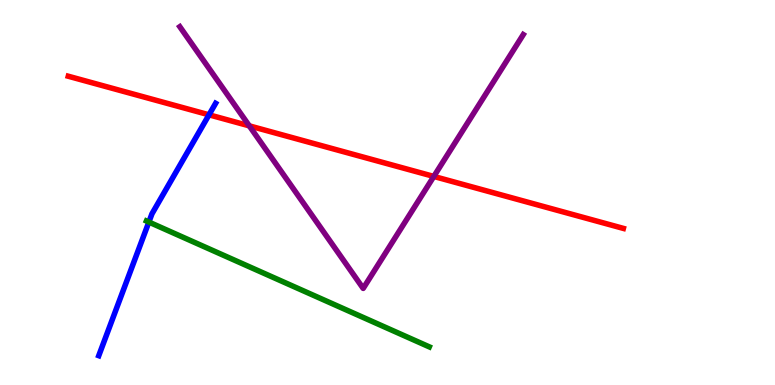[{'lines': ['blue', 'red'], 'intersections': [{'x': 2.7, 'y': 7.02}]}, {'lines': ['green', 'red'], 'intersections': []}, {'lines': ['purple', 'red'], 'intersections': [{'x': 3.22, 'y': 6.73}, {'x': 5.6, 'y': 5.42}]}, {'lines': ['blue', 'green'], 'intersections': [{'x': 1.92, 'y': 4.23}]}, {'lines': ['blue', 'purple'], 'intersections': []}, {'lines': ['green', 'purple'], 'intersections': []}]